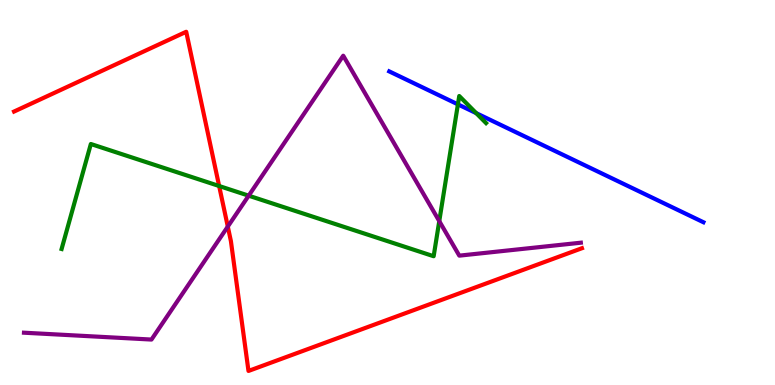[{'lines': ['blue', 'red'], 'intersections': []}, {'lines': ['green', 'red'], 'intersections': [{'x': 2.83, 'y': 5.17}]}, {'lines': ['purple', 'red'], 'intersections': [{'x': 2.94, 'y': 4.11}]}, {'lines': ['blue', 'green'], 'intersections': [{'x': 5.91, 'y': 7.29}, {'x': 6.14, 'y': 7.06}]}, {'lines': ['blue', 'purple'], 'intersections': []}, {'lines': ['green', 'purple'], 'intersections': [{'x': 3.21, 'y': 4.92}, {'x': 5.67, 'y': 4.26}]}]